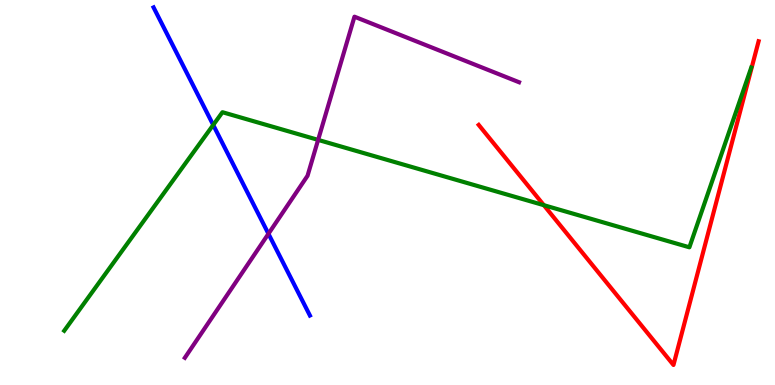[{'lines': ['blue', 'red'], 'intersections': []}, {'lines': ['green', 'red'], 'intersections': [{'x': 7.02, 'y': 4.67}]}, {'lines': ['purple', 'red'], 'intersections': []}, {'lines': ['blue', 'green'], 'intersections': [{'x': 2.75, 'y': 6.75}]}, {'lines': ['blue', 'purple'], 'intersections': [{'x': 3.46, 'y': 3.93}]}, {'lines': ['green', 'purple'], 'intersections': [{'x': 4.1, 'y': 6.37}]}]